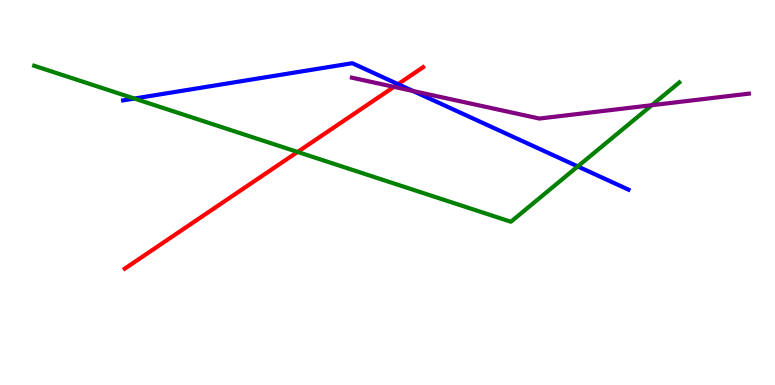[{'lines': ['blue', 'red'], 'intersections': [{'x': 5.14, 'y': 7.81}]}, {'lines': ['green', 'red'], 'intersections': [{'x': 3.84, 'y': 6.05}]}, {'lines': ['purple', 'red'], 'intersections': [{'x': 5.08, 'y': 7.74}]}, {'lines': ['blue', 'green'], 'intersections': [{'x': 1.73, 'y': 7.44}, {'x': 7.46, 'y': 5.68}]}, {'lines': ['blue', 'purple'], 'intersections': [{'x': 5.33, 'y': 7.64}]}, {'lines': ['green', 'purple'], 'intersections': [{'x': 8.41, 'y': 7.27}]}]